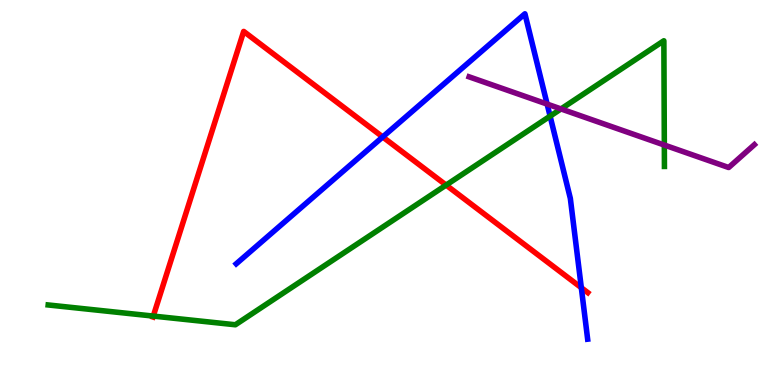[{'lines': ['blue', 'red'], 'intersections': [{'x': 4.94, 'y': 6.44}, {'x': 7.5, 'y': 2.53}]}, {'lines': ['green', 'red'], 'intersections': [{'x': 1.98, 'y': 1.79}, {'x': 5.76, 'y': 5.19}]}, {'lines': ['purple', 'red'], 'intersections': []}, {'lines': ['blue', 'green'], 'intersections': [{'x': 7.1, 'y': 6.98}]}, {'lines': ['blue', 'purple'], 'intersections': [{'x': 7.06, 'y': 7.3}]}, {'lines': ['green', 'purple'], 'intersections': [{'x': 7.24, 'y': 7.17}, {'x': 8.57, 'y': 6.23}]}]